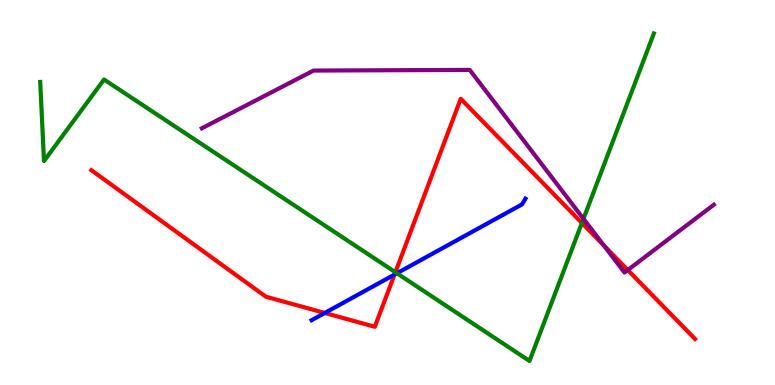[{'lines': ['blue', 'red'], 'intersections': [{'x': 4.19, 'y': 1.87}, {'x': 5.09, 'y': 2.87}]}, {'lines': ['green', 'red'], 'intersections': [{'x': 5.1, 'y': 2.93}, {'x': 7.51, 'y': 4.21}]}, {'lines': ['purple', 'red'], 'intersections': [{'x': 7.79, 'y': 3.62}, {'x': 8.1, 'y': 2.99}]}, {'lines': ['blue', 'green'], 'intersections': [{'x': 5.12, 'y': 2.9}]}, {'lines': ['blue', 'purple'], 'intersections': []}, {'lines': ['green', 'purple'], 'intersections': [{'x': 7.53, 'y': 4.32}]}]